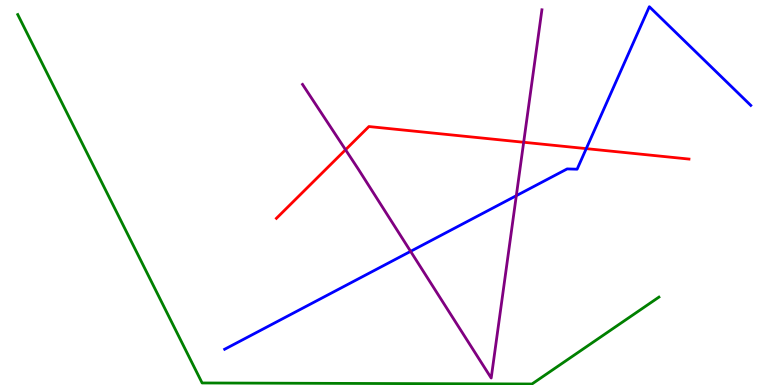[{'lines': ['blue', 'red'], 'intersections': [{'x': 7.56, 'y': 6.14}]}, {'lines': ['green', 'red'], 'intersections': []}, {'lines': ['purple', 'red'], 'intersections': [{'x': 4.46, 'y': 6.11}, {'x': 6.76, 'y': 6.3}]}, {'lines': ['blue', 'green'], 'intersections': []}, {'lines': ['blue', 'purple'], 'intersections': [{'x': 5.3, 'y': 3.47}, {'x': 6.66, 'y': 4.92}]}, {'lines': ['green', 'purple'], 'intersections': []}]